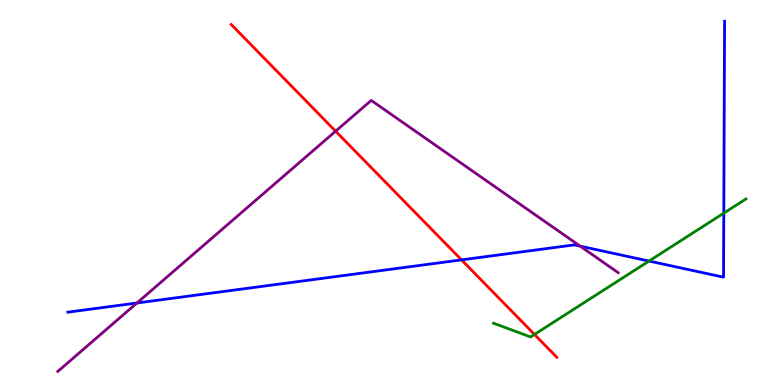[{'lines': ['blue', 'red'], 'intersections': [{'x': 5.96, 'y': 3.25}]}, {'lines': ['green', 'red'], 'intersections': [{'x': 6.9, 'y': 1.31}]}, {'lines': ['purple', 'red'], 'intersections': [{'x': 4.33, 'y': 6.59}]}, {'lines': ['blue', 'green'], 'intersections': [{'x': 8.37, 'y': 3.22}, {'x': 9.34, 'y': 4.46}]}, {'lines': ['blue', 'purple'], 'intersections': [{'x': 1.77, 'y': 2.13}, {'x': 7.49, 'y': 3.61}]}, {'lines': ['green', 'purple'], 'intersections': []}]